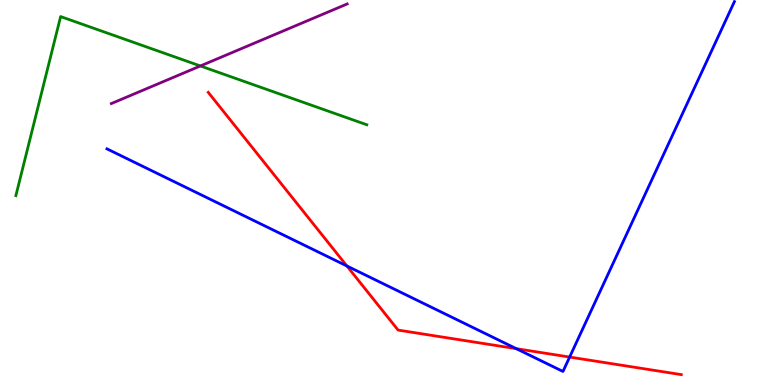[{'lines': ['blue', 'red'], 'intersections': [{'x': 4.48, 'y': 3.09}, {'x': 6.66, 'y': 0.944}, {'x': 7.35, 'y': 0.726}]}, {'lines': ['green', 'red'], 'intersections': []}, {'lines': ['purple', 'red'], 'intersections': []}, {'lines': ['blue', 'green'], 'intersections': []}, {'lines': ['blue', 'purple'], 'intersections': []}, {'lines': ['green', 'purple'], 'intersections': [{'x': 2.59, 'y': 8.29}]}]